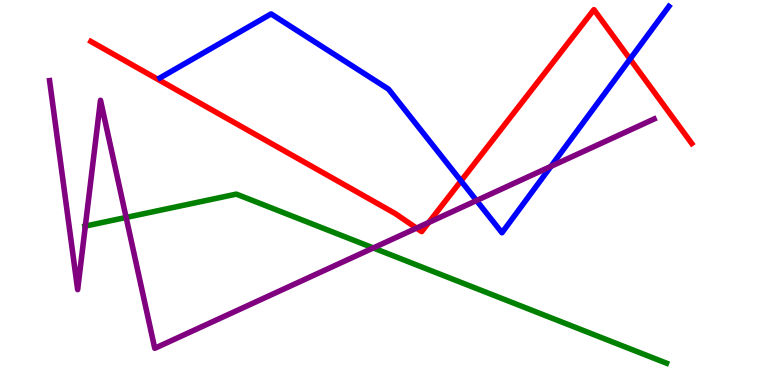[{'lines': ['blue', 'red'], 'intersections': [{'x': 5.95, 'y': 5.3}, {'x': 8.13, 'y': 8.47}]}, {'lines': ['green', 'red'], 'intersections': []}, {'lines': ['purple', 'red'], 'intersections': [{'x': 5.37, 'y': 4.08}, {'x': 5.53, 'y': 4.22}]}, {'lines': ['blue', 'green'], 'intersections': []}, {'lines': ['blue', 'purple'], 'intersections': [{'x': 6.15, 'y': 4.79}, {'x': 7.11, 'y': 5.68}]}, {'lines': ['green', 'purple'], 'intersections': [{'x': 1.1, 'y': 4.13}, {'x': 1.63, 'y': 4.35}, {'x': 4.82, 'y': 3.56}]}]